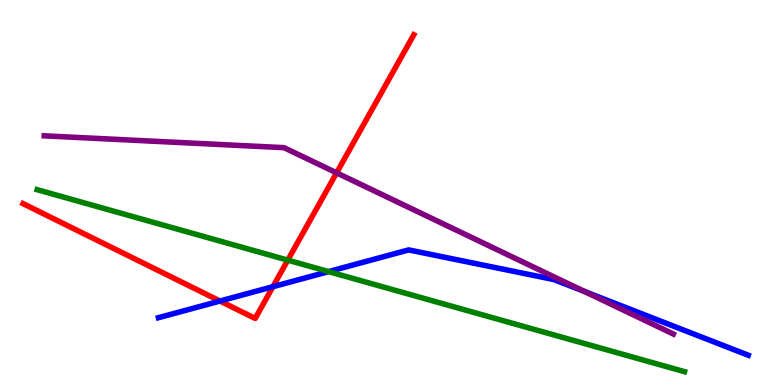[{'lines': ['blue', 'red'], 'intersections': [{'x': 2.84, 'y': 2.18}, {'x': 3.52, 'y': 2.55}]}, {'lines': ['green', 'red'], 'intersections': [{'x': 3.71, 'y': 3.24}]}, {'lines': ['purple', 'red'], 'intersections': [{'x': 4.34, 'y': 5.51}]}, {'lines': ['blue', 'green'], 'intersections': [{'x': 4.24, 'y': 2.95}]}, {'lines': ['blue', 'purple'], 'intersections': [{'x': 7.54, 'y': 2.43}]}, {'lines': ['green', 'purple'], 'intersections': []}]